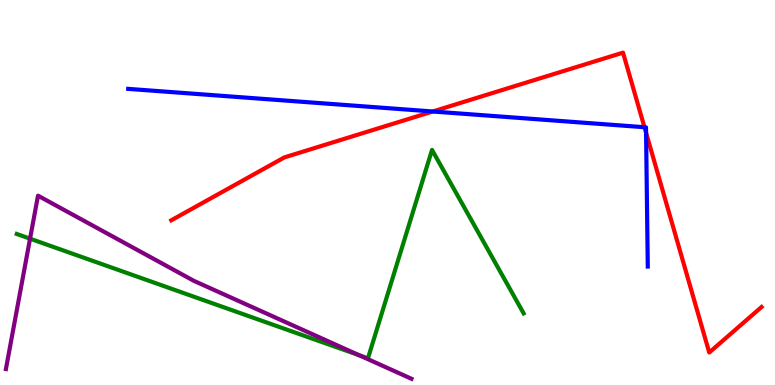[{'lines': ['blue', 'red'], 'intersections': [{'x': 5.58, 'y': 7.1}, {'x': 8.32, 'y': 6.7}, {'x': 8.34, 'y': 6.55}]}, {'lines': ['green', 'red'], 'intersections': []}, {'lines': ['purple', 'red'], 'intersections': []}, {'lines': ['blue', 'green'], 'intersections': []}, {'lines': ['blue', 'purple'], 'intersections': []}, {'lines': ['green', 'purple'], 'intersections': [{'x': 0.388, 'y': 3.8}, {'x': 4.64, 'y': 0.772}]}]